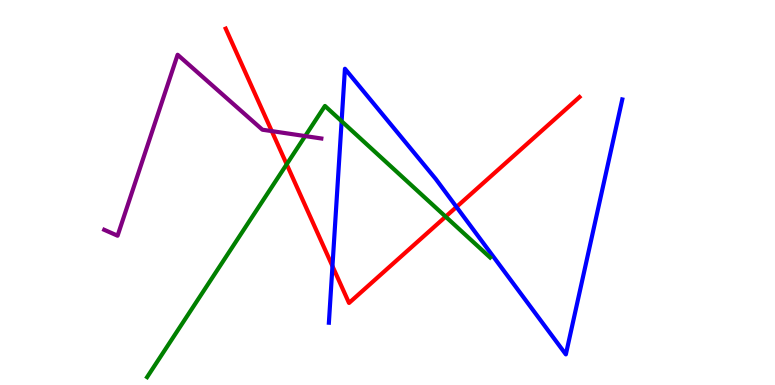[{'lines': ['blue', 'red'], 'intersections': [{'x': 4.29, 'y': 3.09}, {'x': 5.89, 'y': 4.62}]}, {'lines': ['green', 'red'], 'intersections': [{'x': 3.7, 'y': 5.73}, {'x': 5.75, 'y': 4.37}]}, {'lines': ['purple', 'red'], 'intersections': [{'x': 3.51, 'y': 6.59}]}, {'lines': ['blue', 'green'], 'intersections': [{'x': 4.41, 'y': 6.85}]}, {'lines': ['blue', 'purple'], 'intersections': []}, {'lines': ['green', 'purple'], 'intersections': [{'x': 3.94, 'y': 6.47}]}]